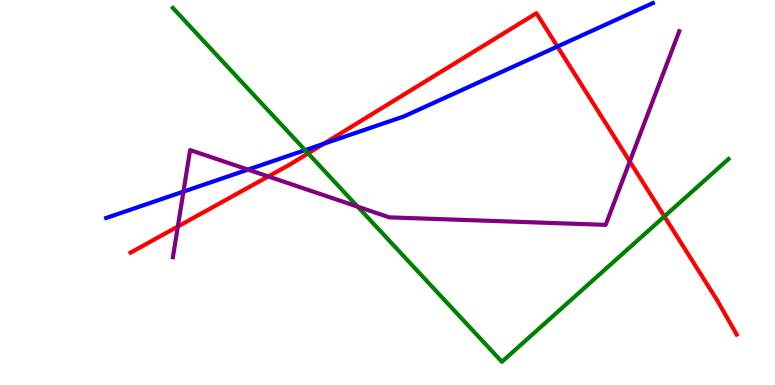[{'lines': ['blue', 'red'], 'intersections': [{'x': 4.18, 'y': 6.27}, {'x': 7.19, 'y': 8.79}]}, {'lines': ['green', 'red'], 'intersections': [{'x': 3.98, 'y': 6.02}, {'x': 8.57, 'y': 4.38}]}, {'lines': ['purple', 'red'], 'intersections': [{'x': 2.29, 'y': 4.12}, {'x': 3.46, 'y': 5.42}, {'x': 8.13, 'y': 5.81}]}, {'lines': ['blue', 'green'], 'intersections': [{'x': 3.94, 'y': 6.1}]}, {'lines': ['blue', 'purple'], 'intersections': [{'x': 2.37, 'y': 5.02}, {'x': 3.2, 'y': 5.59}]}, {'lines': ['green', 'purple'], 'intersections': [{'x': 4.61, 'y': 4.63}]}]